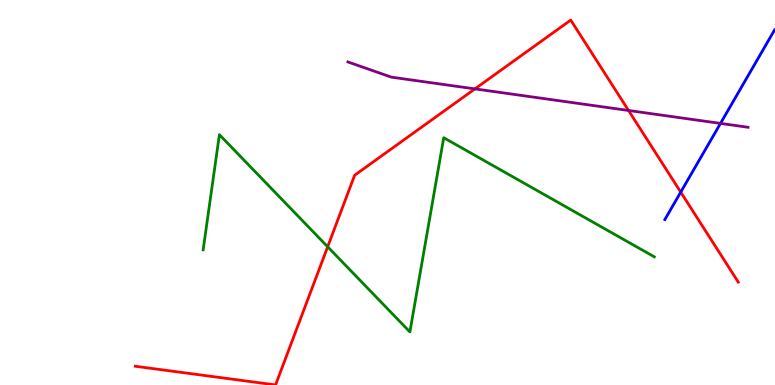[{'lines': ['blue', 'red'], 'intersections': [{'x': 8.78, 'y': 5.01}]}, {'lines': ['green', 'red'], 'intersections': [{'x': 4.23, 'y': 3.59}]}, {'lines': ['purple', 'red'], 'intersections': [{'x': 6.13, 'y': 7.69}, {'x': 8.11, 'y': 7.13}]}, {'lines': ['blue', 'green'], 'intersections': []}, {'lines': ['blue', 'purple'], 'intersections': [{'x': 9.3, 'y': 6.79}]}, {'lines': ['green', 'purple'], 'intersections': []}]